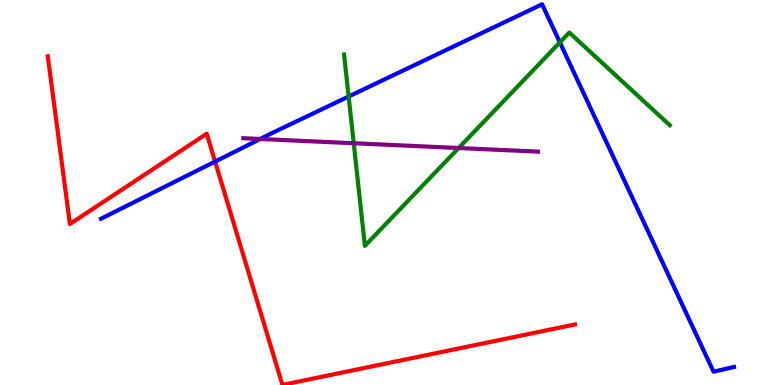[{'lines': ['blue', 'red'], 'intersections': [{'x': 2.78, 'y': 5.8}]}, {'lines': ['green', 'red'], 'intersections': []}, {'lines': ['purple', 'red'], 'intersections': []}, {'lines': ['blue', 'green'], 'intersections': [{'x': 4.5, 'y': 7.49}, {'x': 7.22, 'y': 8.9}]}, {'lines': ['blue', 'purple'], 'intersections': [{'x': 3.36, 'y': 6.39}]}, {'lines': ['green', 'purple'], 'intersections': [{'x': 4.56, 'y': 6.28}, {'x': 5.92, 'y': 6.16}]}]